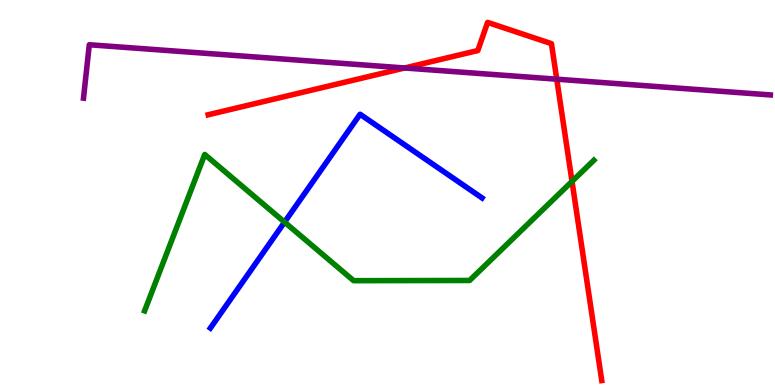[{'lines': ['blue', 'red'], 'intersections': []}, {'lines': ['green', 'red'], 'intersections': [{'x': 7.38, 'y': 5.29}]}, {'lines': ['purple', 'red'], 'intersections': [{'x': 5.22, 'y': 8.23}, {'x': 7.18, 'y': 7.94}]}, {'lines': ['blue', 'green'], 'intersections': [{'x': 3.67, 'y': 4.23}]}, {'lines': ['blue', 'purple'], 'intersections': []}, {'lines': ['green', 'purple'], 'intersections': []}]